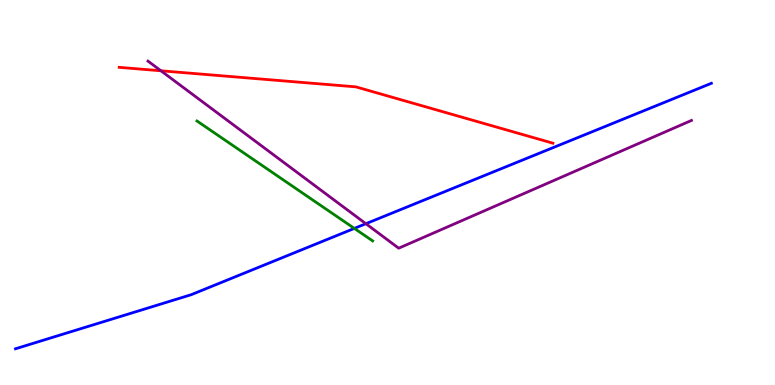[{'lines': ['blue', 'red'], 'intersections': []}, {'lines': ['green', 'red'], 'intersections': []}, {'lines': ['purple', 'red'], 'intersections': [{'x': 2.08, 'y': 8.16}]}, {'lines': ['blue', 'green'], 'intersections': [{'x': 4.57, 'y': 4.07}]}, {'lines': ['blue', 'purple'], 'intersections': [{'x': 4.72, 'y': 4.19}]}, {'lines': ['green', 'purple'], 'intersections': []}]